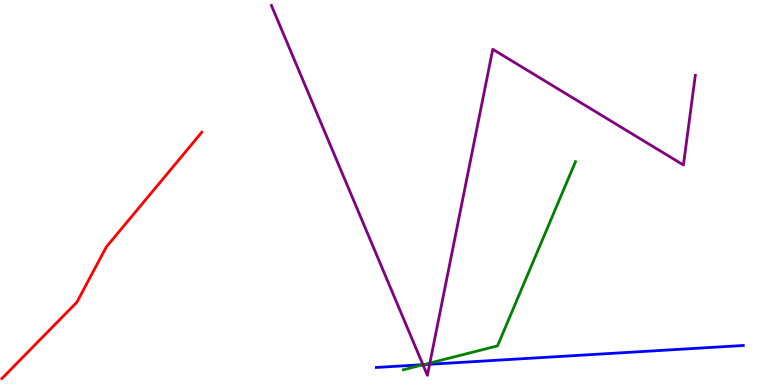[{'lines': ['blue', 'red'], 'intersections': []}, {'lines': ['green', 'red'], 'intersections': []}, {'lines': ['purple', 'red'], 'intersections': []}, {'lines': ['blue', 'green'], 'intersections': [{'x': 5.47, 'y': 0.529}]}, {'lines': ['blue', 'purple'], 'intersections': [{'x': 5.46, 'y': 0.528}, {'x': 5.54, 'y': 0.539}]}, {'lines': ['green', 'purple'], 'intersections': [{'x': 5.46, 'y': 0.525}, {'x': 5.55, 'y': 0.57}]}]